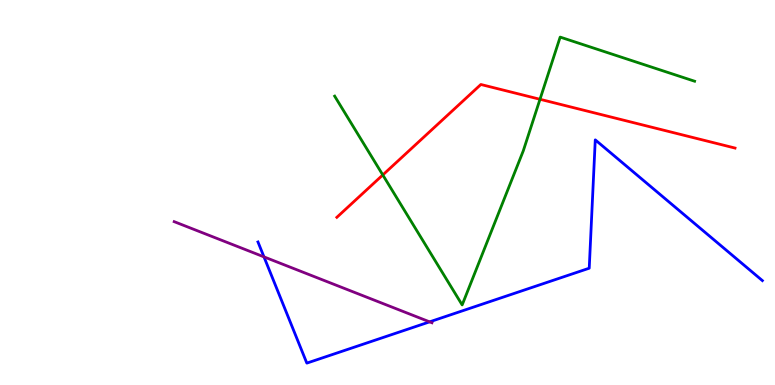[{'lines': ['blue', 'red'], 'intersections': []}, {'lines': ['green', 'red'], 'intersections': [{'x': 4.94, 'y': 5.46}, {'x': 6.97, 'y': 7.42}]}, {'lines': ['purple', 'red'], 'intersections': []}, {'lines': ['blue', 'green'], 'intersections': []}, {'lines': ['blue', 'purple'], 'intersections': [{'x': 3.41, 'y': 3.33}, {'x': 5.54, 'y': 1.64}]}, {'lines': ['green', 'purple'], 'intersections': []}]